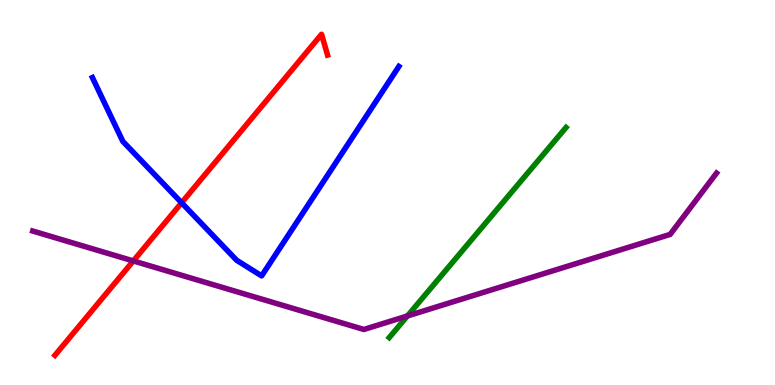[{'lines': ['blue', 'red'], 'intersections': [{'x': 2.34, 'y': 4.73}]}, {'lines': ['green', 'red'], 'intersections': []}, {'lines': ['purple', 'red'], 'intersections': [{'x': 1.72, 'y': 3.22}]}, {'lines': ['blue', 'green'], 'intersections': []}, {'lines': ['blue', 'purple'], 'intersections': []}, {'lines': ['green', 'purple'], 'intersections': [{'x': 5.26, 'y': 1.79}]}]